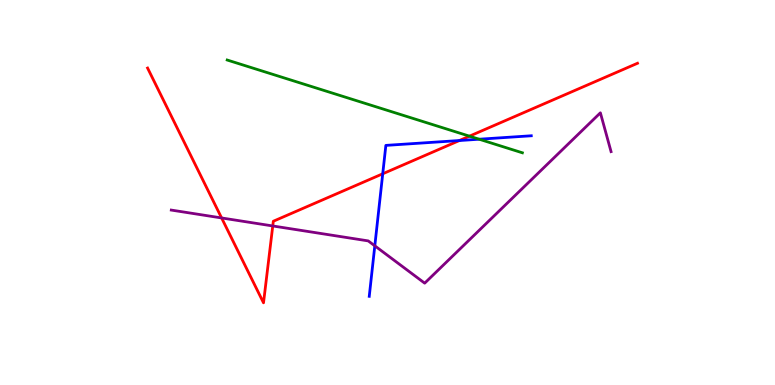[{'lines': ['blue', 'red'], 'intersections': [{'x': 4.94, 'y': 5.49}, {'x': 5.93, 'y': 6.35}]}, {'lines': ['green', 'red'], 'intersections': [{'x': 6.06, 'y': 6.46}]}, {'lines': ['purple', 'red'], 'intersections': [{'x': 2.86, 'y': 4.34}, {'x': 3.52, 'y': 4.13}]}, {'lines': ['blue', 'green'], 'intersections': [{'x': 6.18, 'y': 6.38}]}, {'lines': ['blue', 'purple'], 'intersections': [{'x': 4.84, 'y': 3.61}]}, {'lines': ['green', 'purple'], 'intersections': []}]